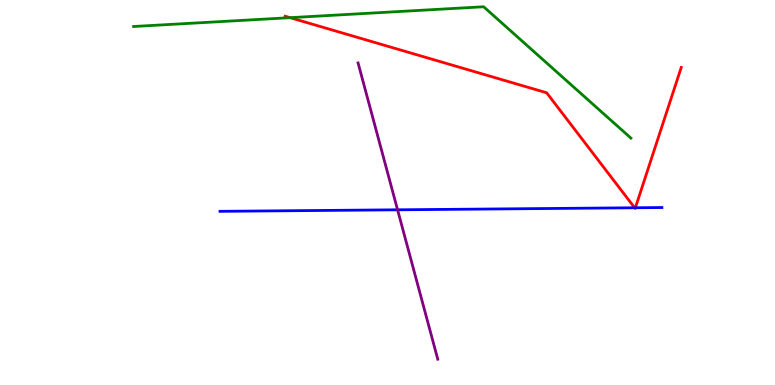[{'lines': ['blue', 'red'], 'intersections': [{'x': 8.19, 'y': 4.6}, {'x': 8.2, 'y': 4.6}]}, {'lines': ['green', 'red'], 'intersections': [{'x': 3.74, 'y': 9.54}]}, {'lines': ['purple', 'red'], 'intersections': []}, {'lines': ['blue', 'green'], 'intersections': []}, {'lines': ['blue', 'purple'], 'intersections': [{'x': 5.13, 'y': 4.55}]}, {'lines': ['green', 'purple'], 'intersections': []}]